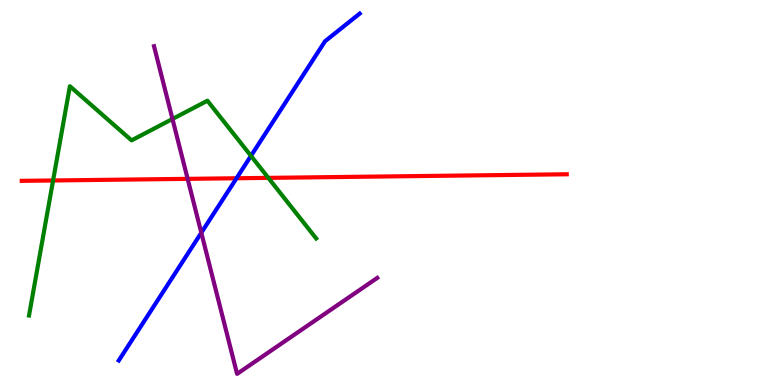[{'lines': ['blue', 'red'], 'intersections': [{'x': 3.05, 'y': 5.37}]}, {'lines': ['green', 'red'], 'intersections': [{'x': 0.685, 'y': 5.31}, {'x': 3.46, 'y': 5.38}]}, {'lines': ['purple', 'red'], 'intersections': [{'x': 2.42, 'y': 5.35}]}, {'lines': ['blue', 'green'], 'intersections': [{'x': 3.24, 'y': 5.95}]}, {'lines': ['blue', 'purple'], 'intersections': [{'x': 2.6, 'y': 3.95}]}, {'lines': ['green', 'purple'], 'intersections': [{'x': 2.23, 'y': 6.91}]}]